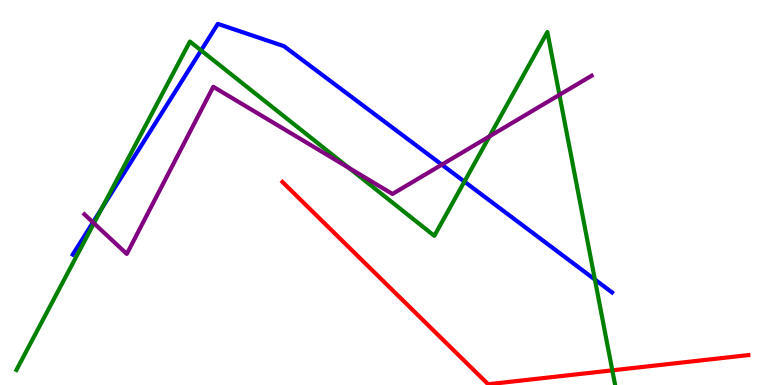[{'lines': ['blue', 'red'], 'intersections': []}, {'lines': ['green', 'red'], 'intersections': [{'x': 7.9, 'y': 0.381}]}, {'lines': ['purple', 'red'], 'intersections': []}, {'lines': ['blue', 'green'], 'intersections': [{'x': 1.31, 'y': 4.59}, {'x': 2.59, 'y': 8.69}, {'x': 5.99, 'y': 5.28}, {'x': 7.68, 'y': 2.74}]}, {'lines': ['blue', 'purple'], 'intersections': [{'x': 1.2, 'y': 4.22}, {'x': 5.7, 'y': 5.72}]}, {'lines': ['green', 'purple'], 'intersections': [{'x': 1.21, 'y': 4.2}, {'x': 4.5, 'y': 5.64}, {'x': 6.32, 'y': 6.46}, {'x': 7.22, 'y': 7.54}]}]